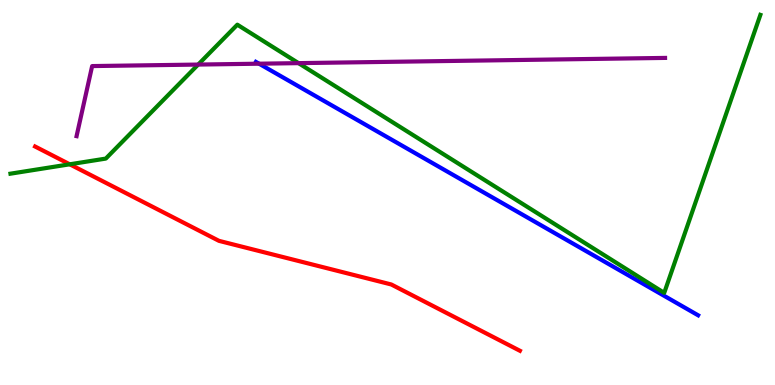[{'lines': ['blue', 'red'], 'intersections': []}, {'lines': ['green', 'red'], 'intersections': [{'x': 0.9, 'y': 5.73}]}, {'lines': ['purple', 'red'], 'intersections': []}, {'lines': ['blue', 'green'], 'intersections': []}, {'lines': ['blue', 'purple'], 'intersections': [{'x': 3.34, 'y': 8.35}]}, {'lines': ['green', 'purple'], 'intersections': [{'x': 2.56, 'y': 8.32}, {'x': 3.85, 'y': 8.36}]}]